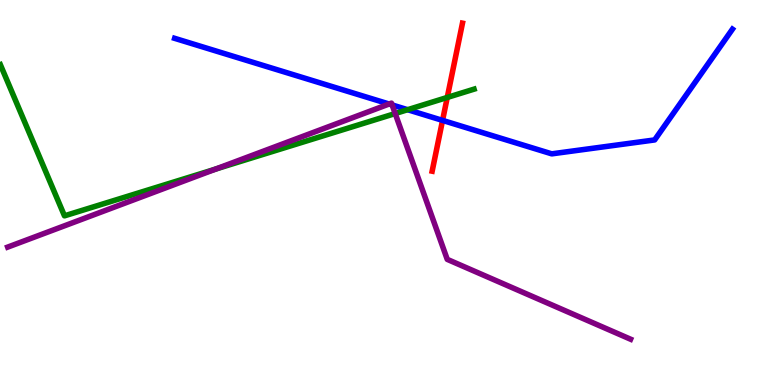[{'lines': ['blue', 'red'], 'intersections': [{'x': 5.71, 'y': 6.87}]}, {'lines': ['green', 'red'], 'intersections': [{'x': 5.77, 'y': 7.47}]}, {'lines': ['purple', 'red'], 'intersections': []}, {'lines': ['blue', 'green'], 'intersections': [{'x': 5.26, 'y': 7.15}]}, {'lines': ['blue', 'purple'], 'intersections': [{'x': 5.02, 'y': 7.3}, {'x': 5.06, 'y': 7.27}]}, {'lines': ['green', 'purple'], 'intersections': [{'x': 2.78, 'y': 5.61}, {'x': 5.1, 'y': 7.05}]}]